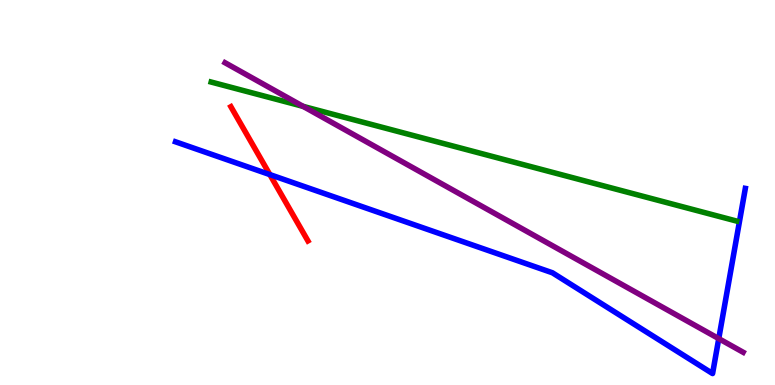[{'lines': ['blue', 'red'], 'intersections': [{'x': 3.48, 'y': 5.47}]}, {'lines': ['green', 'red'], 'intersections': []}, {'lines': ['purple', 'red'], 'intersections': []}, {'lines': ['blue', 'green'], 'intersections': []}, {'lines': ['blue', 'purple'], 'intersections': [{'x': 9.27, 'y': 1.2}]}, {'lines': ['green', 'purple'], 'intersections': [{'x': 3.91, 'y': 7.24}]}]